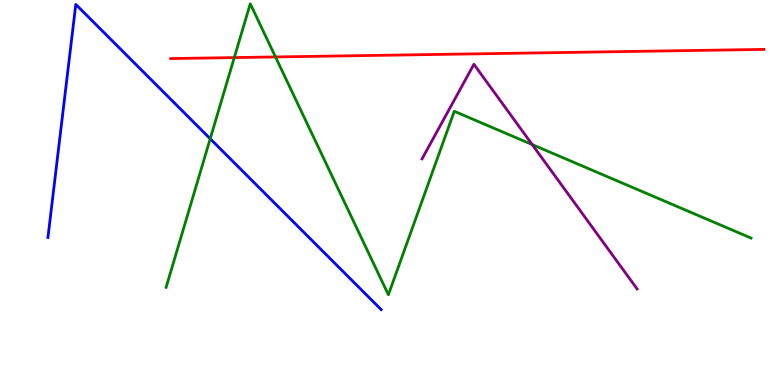[{'lines': ['blue', 'red'], 'intersections': []}, {'lines': ['green', 'red'], 'intersections': [{'x': 3.02, 'y': 8.5}, {'x': 3.55, 'y': 8.52}]}, {'lines': ['purple', 'red'], 'intersections': []}, {'lines': ['blue', 'green'], 'intersections': [{'x': 2.71, 'y': 6.4}]}, {'lines': ['blue', 'purple'], 'intersections': []}, {'lines': ['green', 'purple'], 'intersections': [{'x': 6.87, 'y': 6.24}]}]